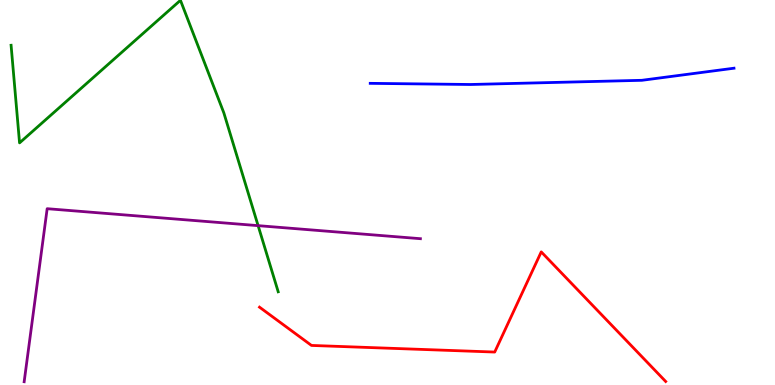[{'lines': ['blue', 'red'], 'intersections': []}, {'lines': ['green', 'red'], 'intersections': []}, {'lines': ['purple', 'red'], 'intersections': []}, {'lines': ['blue', 'green'], 'intersections': []}, {'lines': ['blue', 'purple'], 'intersections': []}, {'lines': ['green', 'purple'], 'intersections': [{'x': 3.33, 'y': 4.14}]}]